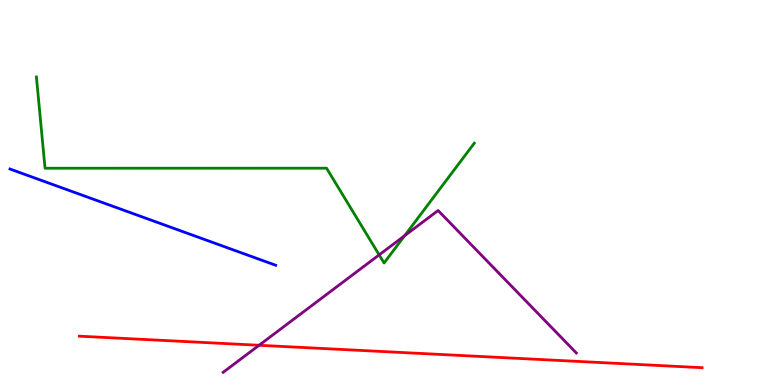[{'lines': ['blue', 'red'], 'intersections': []}, {'lines': ['green', 'red'], 'intersections': []}, {'lines': ['purple', 'red'], 'intersections': [{'x': 3.34, 'y': 1.03}]}, {'lines': ['blue', 'green'], 'intersections': []}, {'lines': ['blue', 'purple'], 'intersections': []}, {'lines': ['green', 'purple'], 'intersections': [{'x': 4.89, 'y': 3.38}, {'x': 5.22, 'y': 3.88}]}]